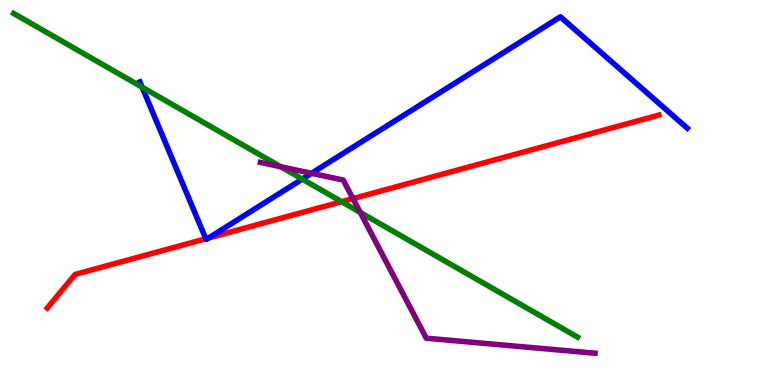[{'lines': ['blue', 'red'], 'intersections': [{'x': 2.66, 'y': 3.8}, {'x': 2.69, 'y': 3.82}]}, {'lines': ['green', 'red'], 'intersections': [{'x': 4.41, 'y': 4.76}]}, {'lines': ['purple', 'red'], 'intersections': [{'x': 4.55, 'y': 4.84}]}, {'lines': ['blue', 'green'], 'intersections': [{'x': 1.83, 'y': 7.74}, {'x': 3.9, 'y': 5.35}]}, {'lines': ['blue', 'purple'], 'intersections': [{'x': 4.02, 'y': 5.5}]}, {'lines': ['green', 'purple'], 'intersections': [{'x': 3.62, 'y': 5.67}, {'x': 4.65, 'y': 4.48}]}]